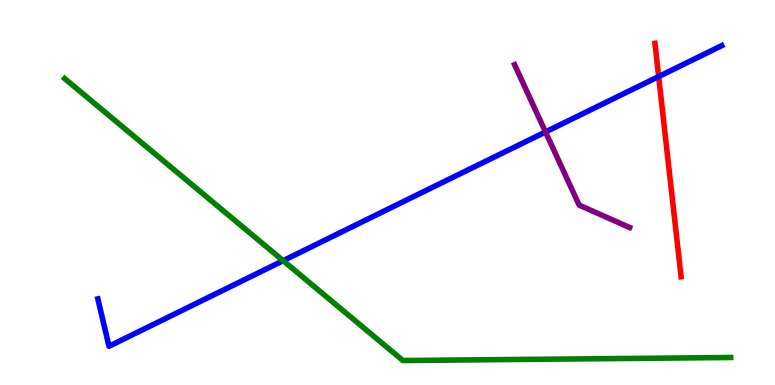[{'lines': ['blue', 'red'], 'intersections': [{'x': 8.5, 'y': 8.01}]}, {'lines': ['green', 'red'], 'intersections': []}, {'lines': ['purple', 'red'], 'intersections': []}, {'lines': ['blue', 'green'], 'intersections': [{'x': 3.65, 'y': 3.23}]}, {'lines': ['blue', 'purple'], 'intersections': [{'x': 7.04, 'y': 6.57}]}, {'lines': ['green', 'purple'], 'intersections': []}]